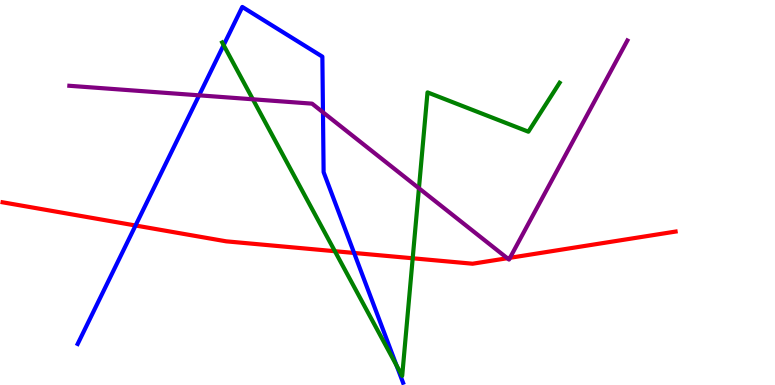[{'lines': ['blue', 'red'], 'intersections': [{'x': 1.75, 'y': 4.14}, {'x': 4.57, 'y': 3.43}]}, {'lines': ['green', 'red'], 'intersections': [{'x': 4.32, 'y': 3.48}, {'x': 5.33, 'y': 3.29}]}, {'lines': ['purple', 'red'], 'intersections': [{'x': 6.55, 'y': 3.29}, {'x': 6.58, 'y': 3.3}]}, {'lines': ['blue', 'green'], 'intersections': [{'x': 2.89, 'y': 8.83}, {'x': 5.12, 'y': 0.509}]}, {'lines': ['blue', 'purple'], 'intersections': [{'x': 2.57, 'y': 7.52}, {'x': 4.17, 'y': 7.08}]}, {'lines': ['green', 'purple'], 'intersections': [{'x': 3.26, 'y': 7.42}, {'x': 5.41, 'y': 5.11}]}]